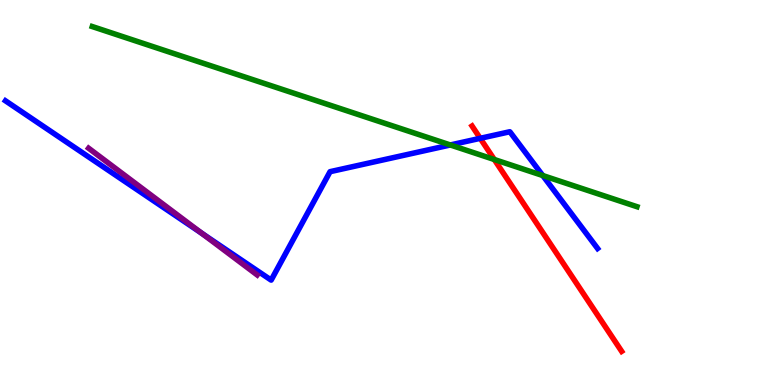[{'lines': ['blue', 'red'], 'intersections': [{'x': 6.2, 'y': 6.41}]}, {'lines': ['green', 'red'], 'intersections': [{'x': 6.38, 'y': 5.86}]}, {'lines': ['purple', 'red'], 'intersections': []}, {'lines': ['blue', 'green'], 'intersections': [{'x': 5.81, 'y': 6.23}, {'x': 7.0, 'y': 5.44}]}, {'lines': ['blue', 'purple'], 'intersections': [{'x': 2.6, 'y': 3.94}]}, {'lines': ['green', 'purple'], 'intersections': []}]